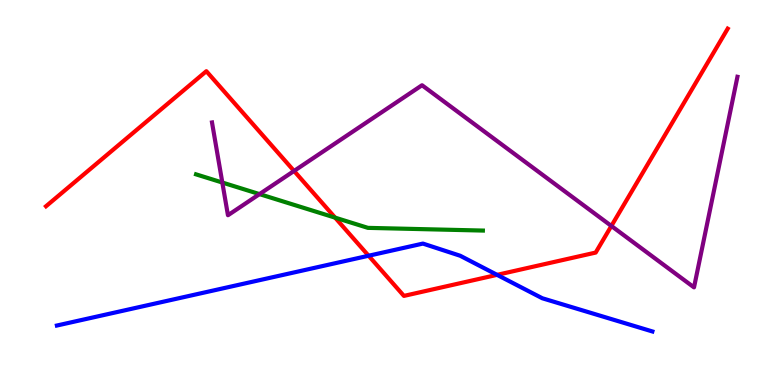[{'lines': ['blue', 'red'], 'intersections': [{'x': 4.76, 'y': 3.36}, {'x': 6.41, 'y': 2.86}]}, {'lines': ['green', 'red'], 'intersections': [{'x': 4.32, 'y': 4.35}]}, {'lines': ['purple', 'red'], 'intersections': [{'x': 3.79, 'y': 5.56}, {'x': 7.89, 'y': 4.13}]}, {'lines': ['blue', 'green'], 'intersections': []}, {'lines': ['blue', 'purple'], 'intersections': []}, {'lines': ['green', 'purple'], 'intersections': [{'x': 2.87, 'y': 5.26}, {'x': 3.35, 'y': 4.96}]}]